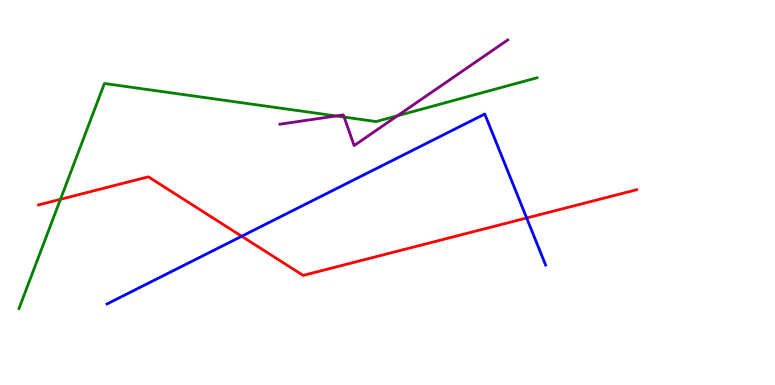[{'lines': ['blue', 'red'], 'intersections': [{'x': 3.12, 'y': 3.86}, {'x': 6.8, 'y': 4.34}]}, {'lines': ['green', 'red'], 'intersections': [{'x': 0.78, 'y': 4.82}]}, {'lines': ['purple', 'red'], 'intersections': []}, {'lines': ['blue', 'green'], 'intersections': []}, {'lines': ['blue', 'purple'], 'intersections': []}, {'lines': ['green', 'purple'], 'intersections': [{'x': 4.34, 'y': 6.99}, {'x': 4.44, 'y': 6.96}, {'x': 5.13, 'y': 6.99}]}]